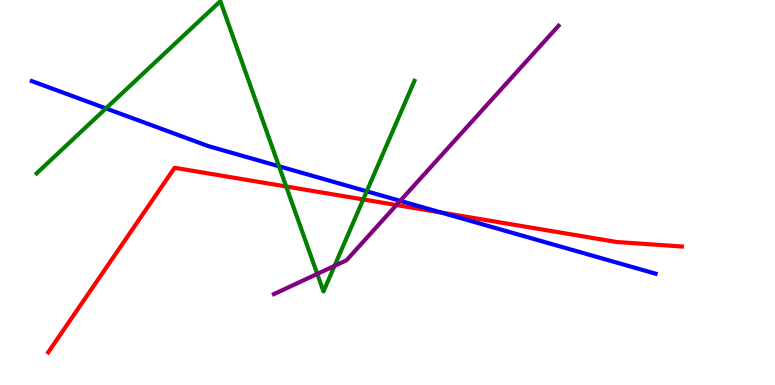[{'lines': ['blue', 'red'], 'intersections': [{'x': 5.69, 'y': 4.48}]}, {'lines': ['green', 'red'], 'intersections': [{'x': 3.69, 'y': 5.16}, {'x': 4.69, 'y': 4.82}]}, {'lines': ['purple', 'red'], 'intersections': [{'x': 5.12, 'y': 4.67}]}, {'lines': ['blue', 'green'], 'intersections': [{'x': 1.37, 'y': 7.18}, {'x': 3.6, 'y': 5.68}, {'x': 4.73, 'y': 5.03}]}, {'lines': ['blue', 'purple'], 'intersections': [{'x': 5.16, 'y': 4.78}]}, {'lines': ['green', 'purple'], 'intersections': [{'x': 4.09, 'y': 2.89}, {'x': 4.32, 'y': 3.09}]}]